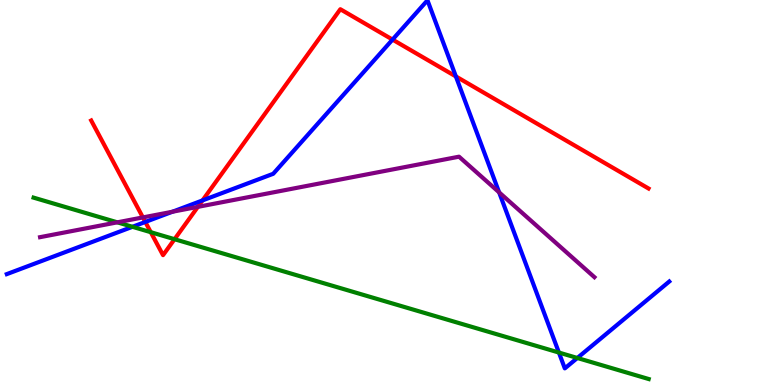[{'lines': ['blue', 'red'], 'intersections': [{'x': 1.88, 'y': 4.23}, {'x': 2.61, 'y': 4.79}, {'x': 5.06, 'y': 8.97}, {'x': 5.88, 'y': 8.01}]}, {'lines': ['green', 'red'], 'intersections': [{'x': 1.95, 'y': 3.97}, {'x': 2.25, 'y': 3.79}]}, {'lines': ['purple', 'red'], 'intersections': [{'x': 1.84, 'y': 4.35}, {'x': 2.55, 'y': 4.63}]}, {'lines': ['blue', 'green'], 'intersections': [{'x': 1.71, 'y': 4.11}, {'x': 7.21, 'y': 0.843}, {'x': 7.45, 'y': 0.702}]}, {'lines': ['blue', 'purple'], 'intersections': [{'x': 2.22, 'y': 4.5}, {'x': 6.44, 'y': 5.0}]}, {'lines': ['green', 'purple'], 'intersections': [{'x': 1.51, 'y': 4.23}]}]